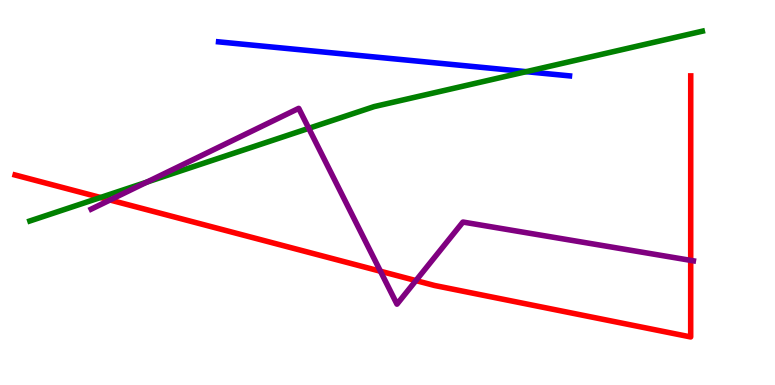[{'lines': ['blue', 'red'], 'intersections': []}, {'lines': ['green', 'red'], 'intersections': [{'x': 1.3, 'y': 4.87}]}, {'lines': ['purple', 'red'], 'intersections': [{'x': 1.42, 'y': 4.81}, {'x': 4.91, 'y': 2.95}, {'x': 5.37, 'y': 2.71}, {'x': 8.91, 'y': 3.24}]}, {'lines': ['blue', 'green'], 'intersections': [{'x': 6.79, 'y': 8.14}]}, {'lines': ['blue', 'purple'], 'intersections': []}, {'lines': ['green', 'purple'], 'intersections': [{'x': 1.9, 'y': 5.27}, {'x': 3.98, 'y': 6.67}]}]